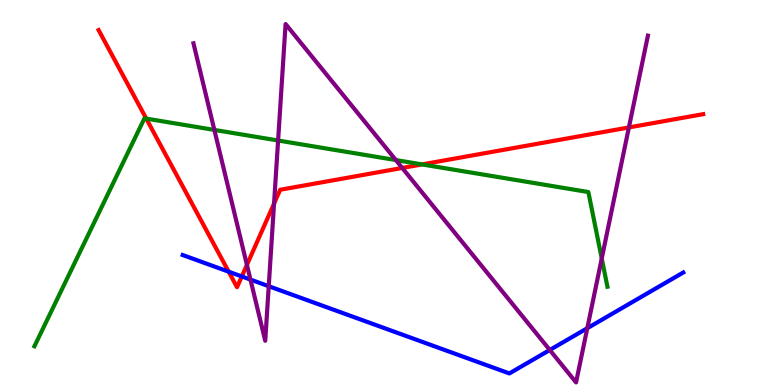[{'lines': ['blue', 'red'], 'intersections': [{'x': 2.95, 'y': 2.94}, {'x': 3.12, 'y': 2.82}]}, {'lines': ['green', 'red'], 'intersections': [{'x': 1.89, 'y': 6.92}, {'x': 5.45, 'y': 5.73}]}, {'lines': ['purple', 'red'], 'intersections': [{'x': 3.19, 'y': 3.12}, {'x': 3.54, 'y': 4.71}, {'x': 5.19, 'y': 5.64}, {'x': 8.11, 'y': 6.69}]}, {'lines': ['blue', 'green'], 'intersections': []}, {'lines': ['blue', 'purple'], 'intersections': [{'x': 3.23, 'y': 2.74}, {'x': 3.47, 'y': 2.57}, {'x': 7.09, 'y': 0.91}, {'x': 7.58, 'y': 1.48}]}, {'lines': ['green', 'purple'], 'intersections': [{'x': 2.77, 'y': 6.63}, {'x': 3.59, 'y': 6.35}, {'x': 5.11, 'y': 5.84}, {'x': 7.76, 'y': 3.29}]}]